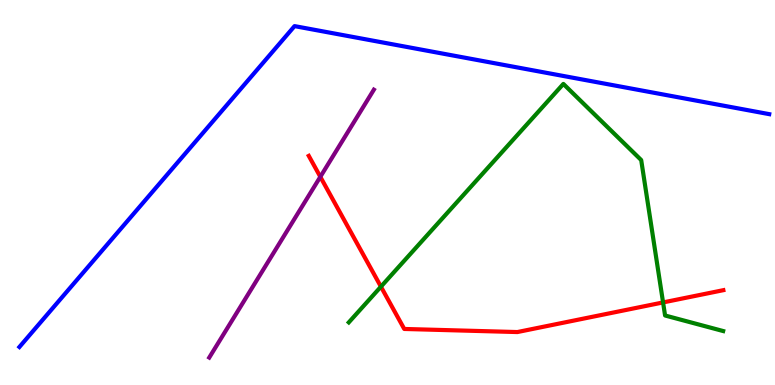[{'lines': ['blue', 'red'], 'intersections': []}, {'lines': ['green', 'red'], 'intersections': [{'x': 4.92, 'y': 2.55}, {'x': 8.56, 'y': 2.14}]}, {'lines': ['purple', 'red'], 'intersections': [{'x': 4.13, 'y': 5.41}]}, {'lines': ['blue', 'green'], 'intersections': []}, {'lines': ['blue', 'purple'], 'intersections': []}, {'lines': ['green', 'purple'], 'intersections': []}]